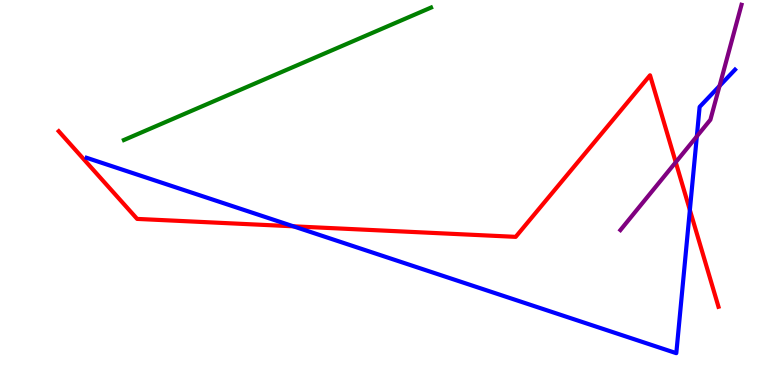[{'lines': ['blue', 'red'], 'intersections': [{'x': 3.79, 'y': 4.12}, {'x': 8.9, 'y': 4.55}]}, {'lines': ['green', 'red'], 'intersections': []}, {'lines': ['purple', 'red'], 'intersections': [{'x': 8.72, 'y': 5.79}]}, {'lines': ['blue', 'green'], 'intersections': []}, {'lines': ['blue', 'purple'], 'intersections': [{'x': 8.99, 'y': 6.46}, {'x': 9.28, 'y': 7.77}]}, {'lines': ['green', 'purple'], 'intersections': []}]